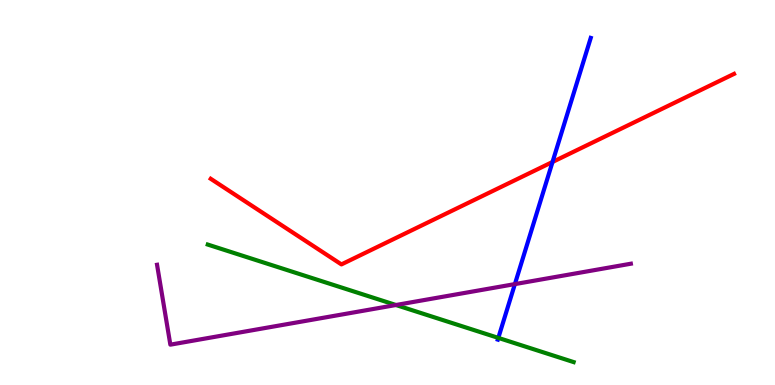[{'lines': ['blue', 'red'], 'intersections': [{'x': 7.13, 'y': 5.79}]}, {'lines': ['green', 'red'], 'intersections': []}, {'lines': ['purple', 'red'], 'intersections': []}, {'lines': ['blue', 'green'], 'intersections': [{'x': 6.43, 'y': 1.22}]}, {'lines': ['blue', 'purple'], 'intersections': [{'x': 6.64, 'y': 2.62}]}, {'lines': ['green', 'purple'], 'intersections': [{'x': 5.11, 'y': 2.08}]}]